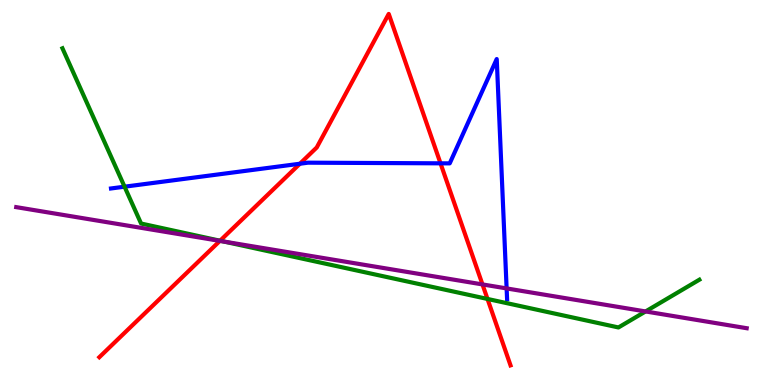[{'lines': ['blue', 'red'], 'intersections': [{'x': 3.87, 'y': 5.75}, {'x': 5.68, 'y': 5.76}]}, {'lines': ['green', 'red'], 'intersections': [{'x': 2.84, 'y': 3.75}, {'x': 6.29, 'y': 2.24}]}, {'lines': ['purple', 'red'], 'intersections': [{'x': 2.84, 'y': 3.74}, {'x': 6.23, 'y': 2.61}]}, {'lines': ['blue', 'green'], 'intersections': [{'x': 1.61, 'y': 5.15}]}, {'lines': ['blue', 'purple'], 'intersections': [{'x': 6.54, 'y': 2.51}]}, {'lines': ['green', 'purple'], 'intersections': [{'x': 2.89, 'y': 3.73}, {'x': 8.33, 'y': 1.91}]}]